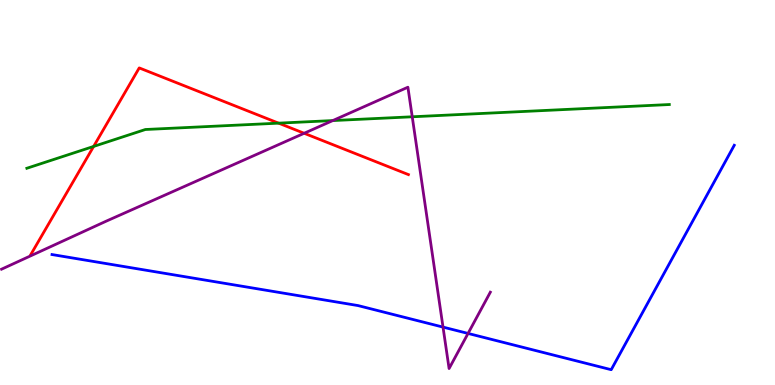[{'lines': ['blue', 'red'], 'intersections': []}, {'lines': ['green', 'red'], 'intersections': [{'x': 1.21, 'y': 6.2}, {'x': 3.59, 'y': 6.8}]}, {'lines': ['purple', 'red'], 'intersections': [{'x': 3.92, 'y': 6.54}]}, {'lines': ['blue', 'green'], 'intersections': []}, {'lines': ['blue', 'purple'], 'intersections': [{'x': 5.72, 'y': 1.5}, {'x': 6.04, 'y': 1.34}]}, {'lines': ['green', 'purple'], 'intersections': [{'x': 4.29, 'y': 6.87}, {'x': 5.32, 'y': 6.97}]}]